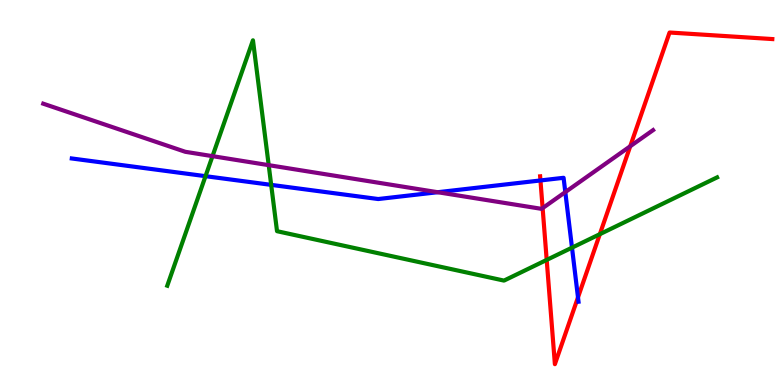[{'lines': ['blue', 'red'], 'intersections': [{'x': 6.97, 'y': 5.31}, {'x': 7.46, 'y': 2.28}]}, {'lines': ['green', 'red'], 'intersections': [{'x': 7.05, 'y': 3.25}, {'x': 7.74, 'y': 3.92}]}, {'lines': ['purple', 'red'], 'intersections': [{'x': 7.0, 'y': 4.59}, {'x': 8.13, 'y': 6.2}]}, {'lines': ['blue', 'green'], 'intersections': [{'x': 2.65, 'y': 5.42}, {'x': 3.5, 'y': 5.2}, {'x': 7.38, 'y': 3.57}]}, {'lines': ['blue', 'purple'], 'intersections': [{'x': 5.65, 'y': 5.01}, {'x': 7.29, 'y': 5.01}]}, {'lines': ['green', 'purple'], 'intersections': [{'x': 2.74, 'y': 5.94}, {'x': 3.47, 'y': 5.71}]}]